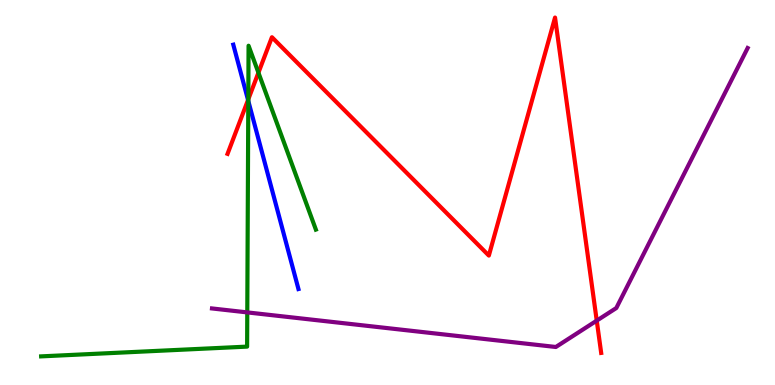[{'lines': ['blue', 'red'], 'intersections': [{'x': 3.2, 'y': 7.4}]}, {'lines': ['green', 'red'], 'intersections': [{'x': 3.2, 'y': 7.42}, {'x': 3.33, 'y': 8.11}]}, {'lines': ['purple', 'red'], 'intersections': [{'x': 7.7, 'y': 1.67}]}, {'lines': ['blue', 'green'], 'intersections': [{'x': 3.2, 'y': 7.38}]}, {'lines': ['blue', 'purple'], 'intersections': []}, {'lines': ['green', 'purple'], 'intersections': [{'x': 3.19, 'y': 1.89}]}]